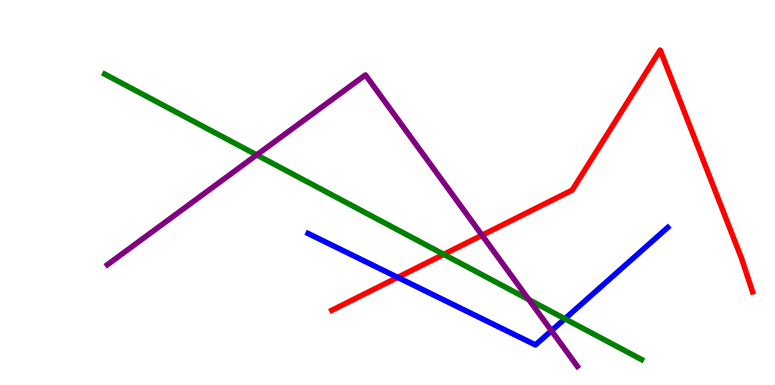[{'lines': ['blue', 'red'], 'intersections': [{'x': 5.13, 'y': 2.8}]}, {'lines': ['green', 'red'], 'intersections': [{'x': 5.73, 'y': 3.39}]}, {'lines': ['purple', 'red'], 'intersections': [{'x': 6.22, 'y': 3.89}]}, {'lines': ['blue', 'green'], 'intersections': [{'x': 7.29, 'y': 1.72}]}, {'lines': ['blue', 'purple'], 'intersections': [{'x': 7.12, 'y': 1.41}]}, {'lines': ['green', 'purple'], 'intersections': [{'x': 3.31, 'y': 5.98}, {'x': 6.82, 'y': 2.22}]}]